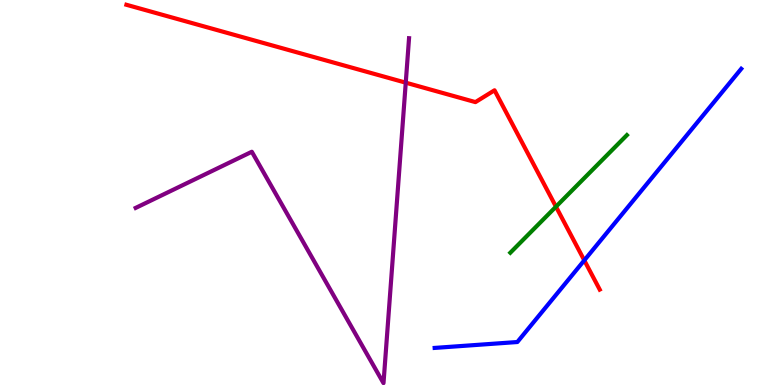[{'lines': ['blue', 'red'], 'intersections': [{'x': 7.54, 'y': 3.24}]}, {'lines': ['green', 'red'], 'intersections': [{'x': 7.17, 'y': 4.63}]}, {'lines': ['purple', 'red'], 'intersections': [{'x': 5.24, 'y': 7.85}]}, {'lines': ['blue', 'green'], 'intersections': []}, {'lines': ['blue', 'purple'], 'intersections': []}, {'lines': ['green', 'purple'], 'intersections': []}]